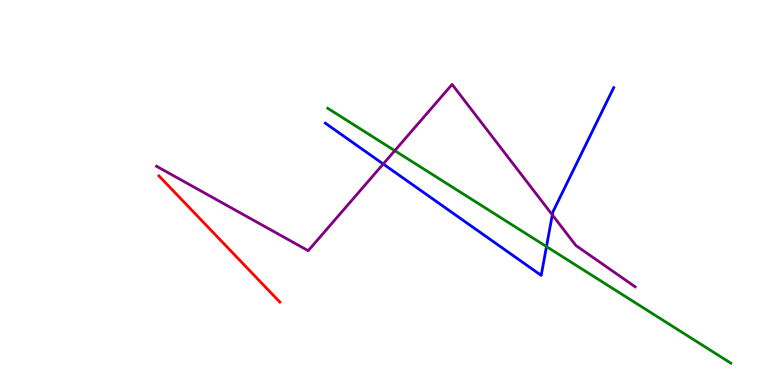[{'lines': ['blue', 'red'], 'intersections': []}, {'lines': ['green', 'red'], 'intersections': []}, {'lines': ['purple', 'red'], 'intersections': []}, {'lines': ['blue', 'green'], 'intersections': [{'x': 7.05, 'y': 3.59}]}, {'lines': ['blue', 'purple'], 'intersections': [{'x': 4.94, 'y': 5.74}, {'x': 7.13, 'y': 4.42}]}, {'lines': ['green', 'purple'], 'intersections': [{'x': 5.09, 'y': 6.09}]}]